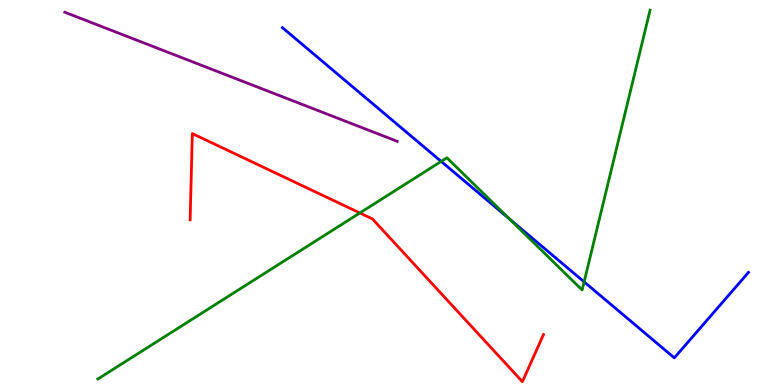[{'lines': ['blue', 'red'], 'intersections': []}, {'lines': ['green', 'red'], 'intersections': [{'x': 4.64, 'y': 4.47}]}, {'lines': ['purple', 'red'], 'intersections': []}, {'lines': ['blue', 'green'], 'intersections': [{'x': 5.69, 'y': 5.81}, {'x': 6.57, 'y': 4.31}, {'x': 7.54, 'y': 2.68}]}, {'lines': ['blue', 'purple'], 'intersections': []}, {'lines': ['green', 'purple'], 'intersections': []}]